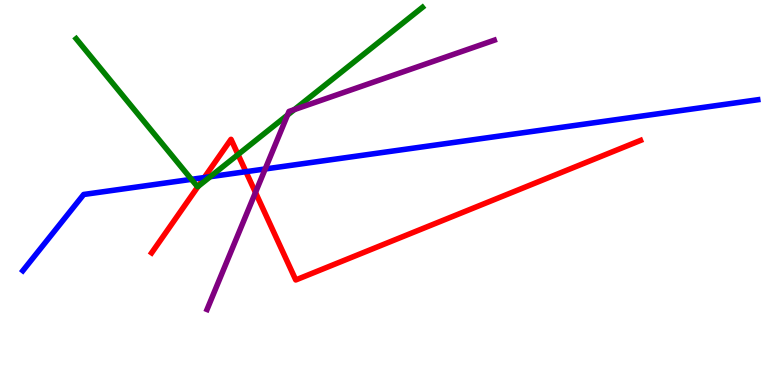[{'lines': ['blue', 'red'], 'intersections': [{'x': 2.64, 'y': 5.39}, {'x': 3.17, 'y': 5.54}]}, {'lines': ['green', 'red'], 'intersections': [{'x': 2.56, 'y': 5.16}, {'x': 3.07, 'y': 5.99}]}, {'lines': ['purple', 'red'], 'intersections': [{'x': 3.3, 'y': 5.0}]}, {'lines': ['blue', 'green'], 'intersections': [{'x': 2.47, 'y': 5.34}, {'x': 2.71, 'y': 5.41}]}, {'lines': ['blue', 'purple'], 'intersections': [{'x': 3.42, 'y': 5.61}]}, {'lines': ['green', 'purple'], 'intersections': [{'x': 3.71, 'y': 7.01}, {'x': 3.8, 'y': 7.15}]}]